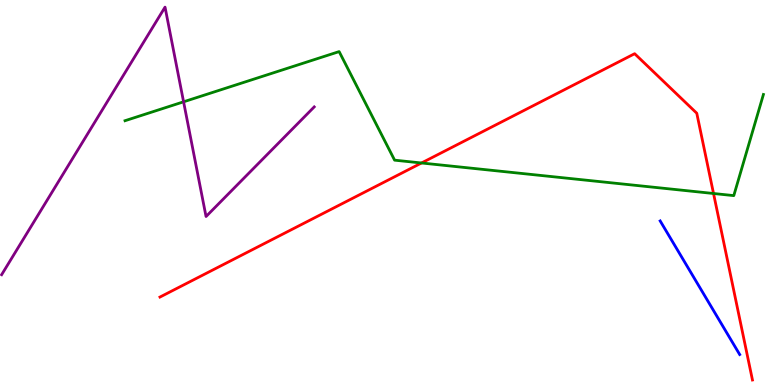[{'lines': ['blue', 'red'], 'intersections': []}, {'lines': ['green', 'red'], 'intersections': [{'x': 5.44, 'y': 5.77}, {'x': 9.21, 'y': 4.97}]}, {'lines': ['purple', 'red'], 'intersections': []}, {'lines': ['blue', 'green'], 'intersections': []}, {'lines': ['blue', 'purple'], 'intersections': []}, {'lines': ['green', 'purple'], 'intersections': [{'x': 2.37, 'y': 7.36}]}]